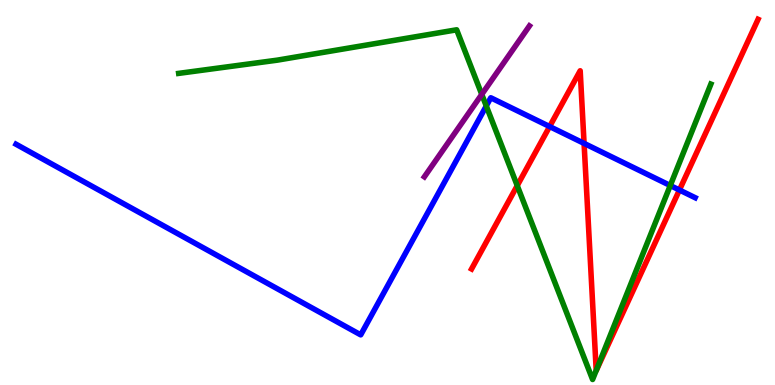[{'lines': ['blue', 'red'], 'intersections': [{'x': 7.09, 'y': 6.71}, {'x': 7.54, 'y': 6.28}, {'x': 8.77, 'y': 5.06}]}, {'lines': ['green', 'red'], 'intersections': [{'x': 6.67, 'y': 5.18}, {'x': 7.69, 'y': 0.378}]}, {'lines': ['purple', 'red'], 'intersections': []}, {'lines': ['blue', 'green'], 'intersections': [{'x': 6.27, 'y': 7.25}, {'x': 8.65, 'y': 5.18}]}, {'lines': ['blue', 'purple'], 'intersections': []}, {'lines': ['green', 'purple'], 'intersections': [{'x': 6.22, 'y': 7.55}]}]